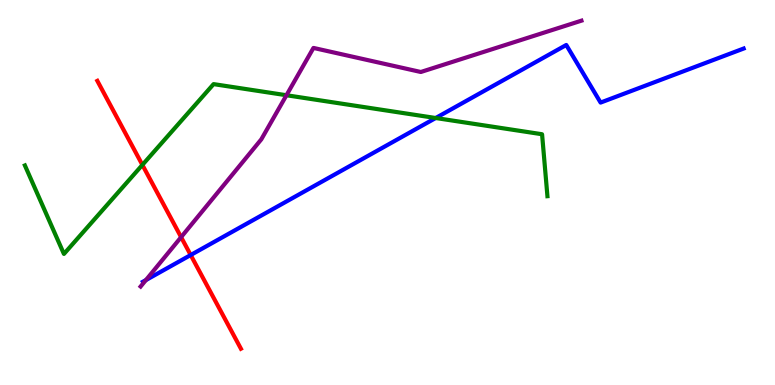[{'lines': ['blue', 'red'], 'intersections': [{'x': 2.46, 'y': 3.38}]}, {'lines': ['green', 'red'], 'intersections': [{'x': 1.84, 'y': 5.72}]}, {'lines': ['purple', 'red'], 'intersections': [{'x': 2.34, 'y': 3.84}]}, {'lines': ['blue', 'green'], 'intersections': [{'x': 5.62, 'y': 6.93}]}, {'lines': ['blue', 'purple'], 'intersections': [{'x': 1.88, 'y': 2.73}]}, {'lines': ['green', 'purple'], 'intersections': [{'x': 3.7, 'y': 7.53}]}]